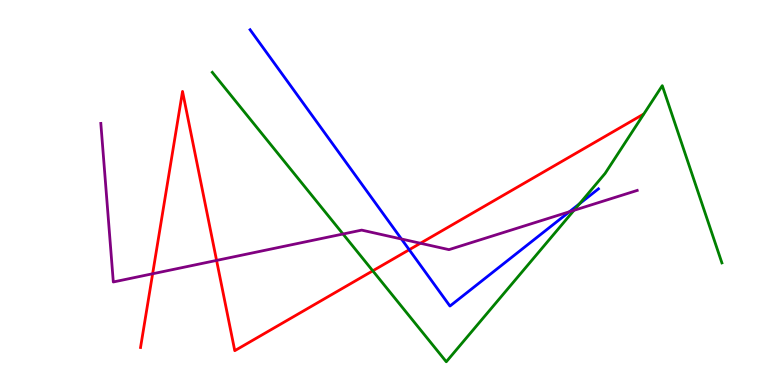[{'lines': ['blue', 'red'], 'intersections': [{'x': 5.28, 'y': 3.51}]}, {'lines': ['green', 'red'], 'intersections': [{'x': 4.81, 'y': 2.97}]}, {'lines': ['purple', 'red'], 'intersections': [{'x': 1.97, 'y': 2.89}, {'x': 2.79, 'y': 3.24}, {'x': 5.42, 'y': 3.68}]}, {'lines': ['blue', 'green'], 'intersections': [{'x': 7.48, 'y': 4.71}]}, {'lines': ['blue', 'purple'], 'intersections': [{'x': 5.18, 'y': 3.79}, {'x': 7.35, 'y': 4.5}]}, {'lines': ['green', 'purple'], 'intersections': [{'x': 4.43, 'y': 3.92}, {'x': 7.41, 'y': 4.54}]}]